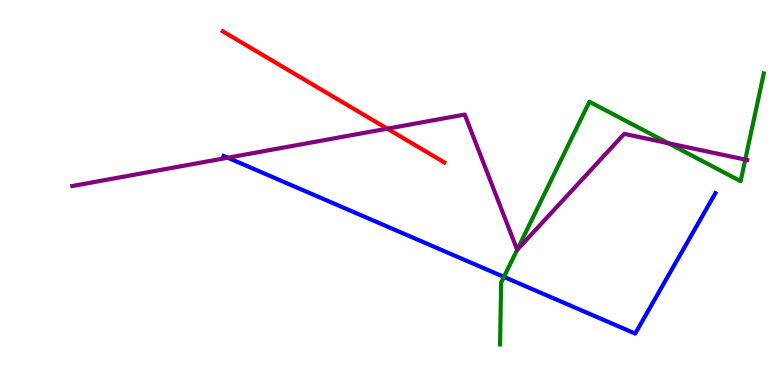[{'lines': ['blue', 'red'], 'intersections': []}, {'lines': ['green', 'red'], 'intersections': []}, {'lines': ['purple', 'red'], 'intersections': [{'x': 5.0, 'y': 6.66}]}, {'lines': ['blue', 'green'], 'intersections': [{'x': 6.5, 'y': 2.81}]}, {'lines': ['blue', 'purple'], 'intersections': [{'x': 2.94, 'y': 5.9}]}, {'lines': ['green', 'purple'], 'intersections': [{'x': 6.67, 'y': 3.51}, {'x': 8.62, 'y': 6.28}, {'x': 9.62, 'y': 5.85}]}]